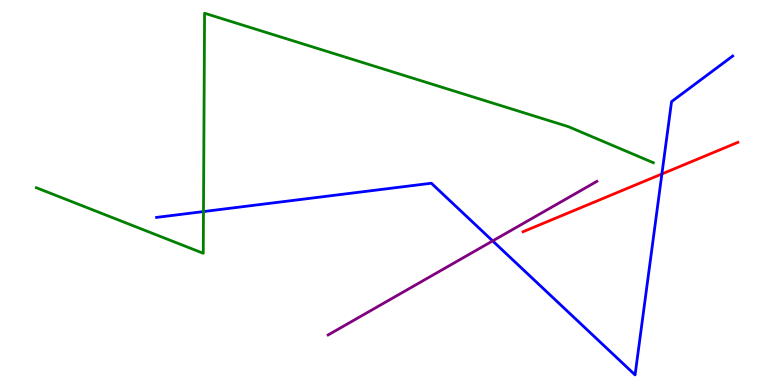[{'lines': ['blue', 'red'], 'intersections': [{'x': 8.54, 'y': 5.48}]}, {'lines': ['green', 'red'], 'intersections': []}, {'lines': ['purple', 'red'], 'intersections': []}, {'lines': ['blue', 'green'], 'intersections': [{'x': 2.63, 'y': 4.5}]}, {'lines': ['blue', 'purple'], 'intersections': [{'x': 6.36, 'y': 3.74}]}, {'lines': ['green', 'purple'], 'intersections': []}]